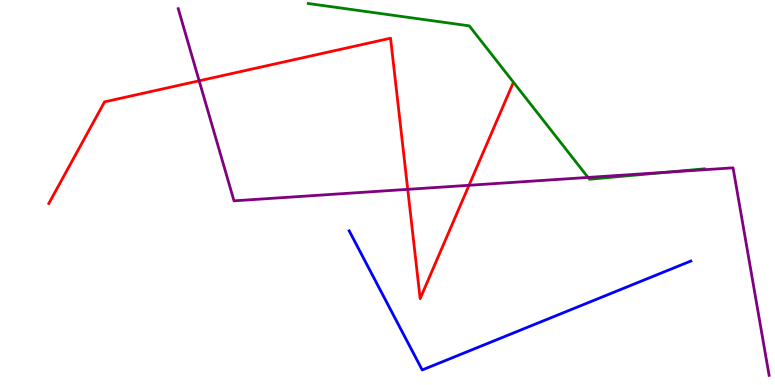[{'lines': ['blue', 'red'], 'intersections': []}, {'lines': ['green', 'red'], 'intersections': []}, {'lines': ['purple', 'red'], 'intersections': [{'x': 2.57, 'y': 7.9}, {'x': 5.26, 'y': 5.08}, {'x': 6.05, 'y': 5.19}]}, {'lines': ['blue', 'green'], 'intersections': []}, {'lines': ['blue', 'purple'], 'intersections': []}, {'lines': ['green', 'purple'], 'intersections': [{'x': 7.59, 'y': 5.39}, {'x': 8.62, 'y': 5.53}]}]